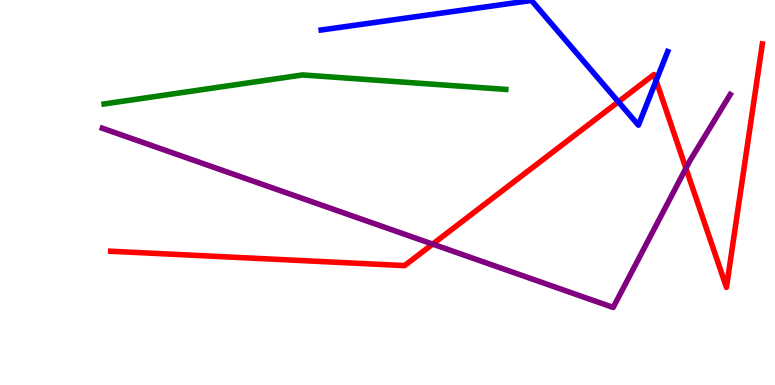[{'lines': ['blue', 'red'], 'intersections': [{'x': 7.98, 'y': 7.36}, {'x': 8.47, 'y': 7.91}]}, {'lines': ['green', 'red'], 'intersections': []}, {'lines': ['purple', 'red'], 'intersections': [{'x': 5.58, 'y': 3.66}, {'x': 8.85, 'y': 5.63}]}, {'lines': ['blue', 'green'], 'intersections': []}, {'lines': ['blue', 'purple'], 'intersections': []}, {'lines': ['green', 'purple'], 'intersections': []}]